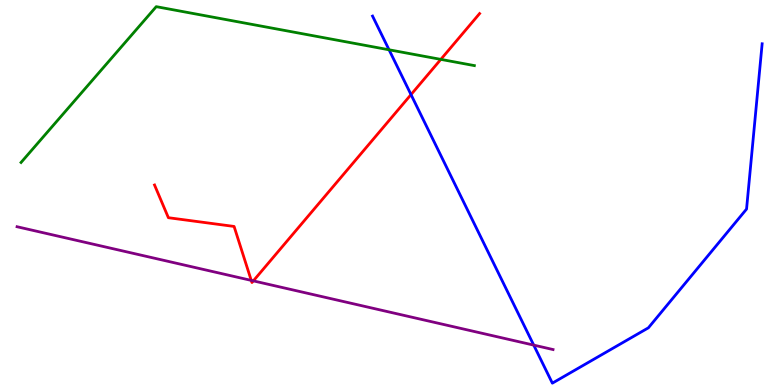[{'lines': ['blue', 'red'], 'intersections': [{'x': 5.3, 'y': 7.54}]}, {'lines': ['green', 'red'], 'intersections': [{'x': 5.69, 'y': 8.46}]}, {'lines': ['purple', 'red'], 'intersections': [{'x': 3.24, 'y': 2.72}, {'x': 3.27, 'y': 2.7}]}, {'lines': ['blue', 'green'], 'intersections': [{'x': 5.02, 'y': 8.71}]}, {'lines': ['blue', 'purple'], 'intersections': [{'x': 6.89, 'y': 1.04}]}, {'lines': ['green', 'purple'], 'intersections': []}]